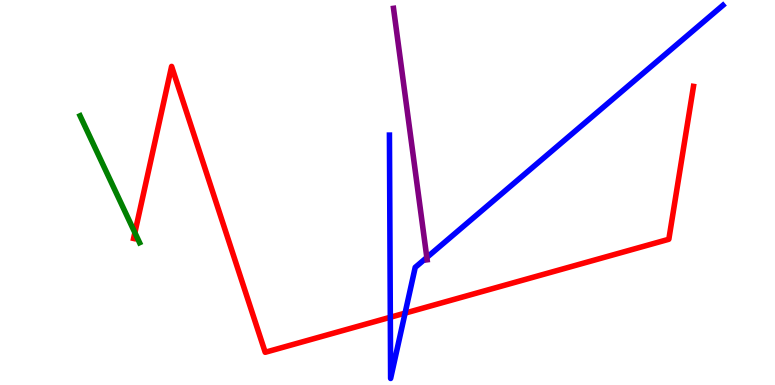[{'lines': ['blue', 'red'], 'intersections': [{'x': 5.04, 'y': 1.76}, {'x': 5.23, 'y': 1.87}]}, {'lines': ['green', 'red'], 'intersections': [{'x': 1.74, 'y': 3.96}]}, {'lines': ['purple', 'red'], 'intersections': []}, {'lines': ['blue', 'green'], 'intersections': []}, {'lines': ['blue', 'purple'], 'intersections': [{'x': 5.51, 'y': 3.31}]}, {'lines': ['green', 'purple'], 'intersections': []}]